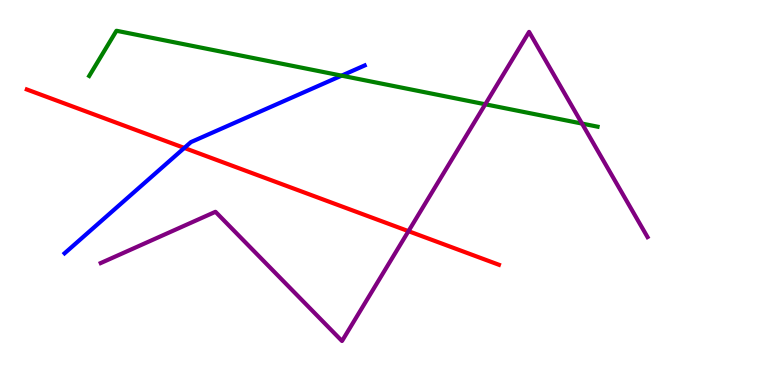[{'lines': ['blue', 'red'], 'intersections': [{'x': 2.38, 'y': 6.16}]}, {'lines': ['green', 'red'], 'intersections': []}, {'lines': ['purple', 'red'], 'intersections': [{'x': 5.27, 'y': 4.0}]}, {'lines': ['blue', 'green'], 'intersections': [{'x': 4.41, 'y': 8.04}]}, {'lines': ['blue', 'purple'], 'intersections': []}, {'lines': ['green', 'purple'], 'intersections': [{'x': 6.26, 'y': 7.29}, {'x': 7.51, 'y': 6.79}]}]